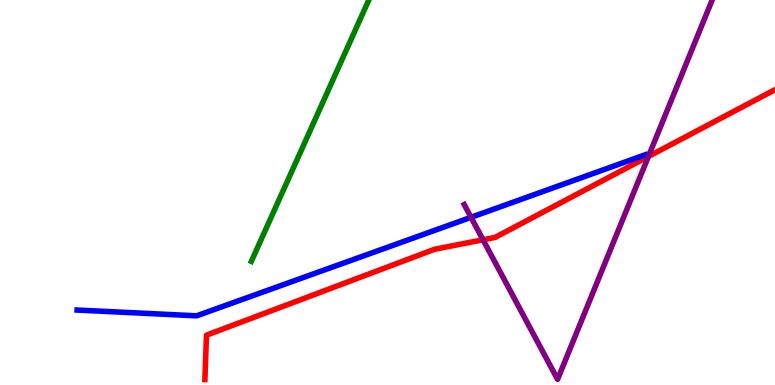[{'lines': ['blue', 'red'], 'intersections': []}, {'lines': ['green', 'red'], 'intersections': []}, {'lines': ['purple', 'red'], 'intersections': [{'x': 6.23, 'y': 3.77}, {'x': 8.37, 'y': 5.94}]}, {'lines': ['blue', 'green'], 'intersections': []}, {'lines': ['blue', 'purple'], 'intersections': [{'x': 6.08, 'y': 4.36}]}, {'lines': ['green', 'purple'], 'intersections': []}]